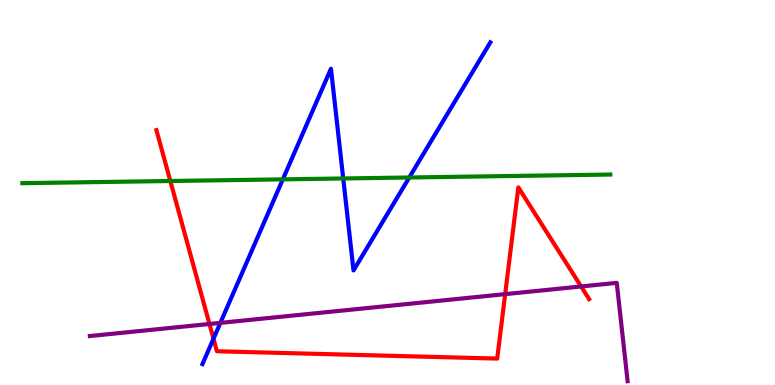[{'lines': ['blue', 'red'], 'intersections': [{'x': 2.75, 'y': 1.2}]}, {'lines': ['green', 'red'], 'intersections': [{'x': 2.2, 'y': 5.3}]}, {'lines': ['purple', 'red'], 'intersections': [{'x': 2.7, 'y': 1.58}, {'x': 6.52, 'y': 2.36}, {'x': 7.5, 'y': 2.56}]}, {'lines': ['blue', 'green'], 'intersections': [{'x': 3.65, 'y': 5.34}, {'x': 4.43, 'y': 5.36}, {'x': 5.28, 'y': 5.39}]}, {'lines': ['blue', 'purple'], 'intersections': [{'x': 2.84, 'y': 1.61}]}, {'lines': ['green', 'purple'], 'intersections': []}]